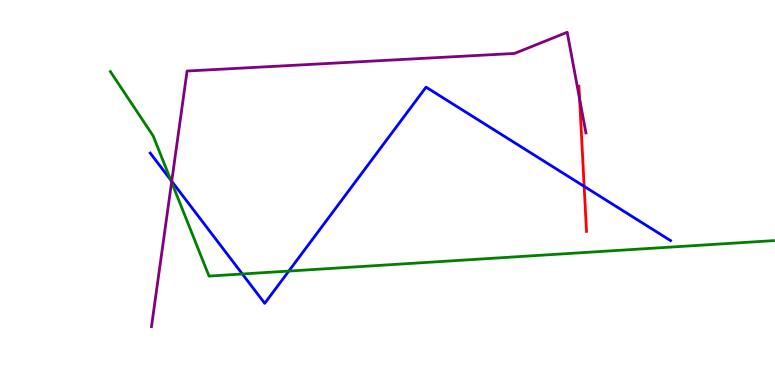[{'lines': ['blue', 'red'], 'intersections': [{'x': 7.54, 'y': 5.16}]}, {'lines': ['green', 'red'], 'intersections': []}, {'lines': ['purple', 'red'], 'intersections': [{'x': 7.48, 'y': 7.43}]}, {'lines': ['blue', 'green'], 'intersections': [{'x': 2.2, 'y': 5.33}, {'x': 3.13, 'y': 2.88}, {'x': 3.73, 'y': 2.96}]}, {'lines': ['blue', 'purple'], 'intersections': [{'x': 2.22, 'y': 5.29}]}, {'lines': ['green', 'purple'], 'intersections': [{'x': 2.21, 'y': 5.27}]}]